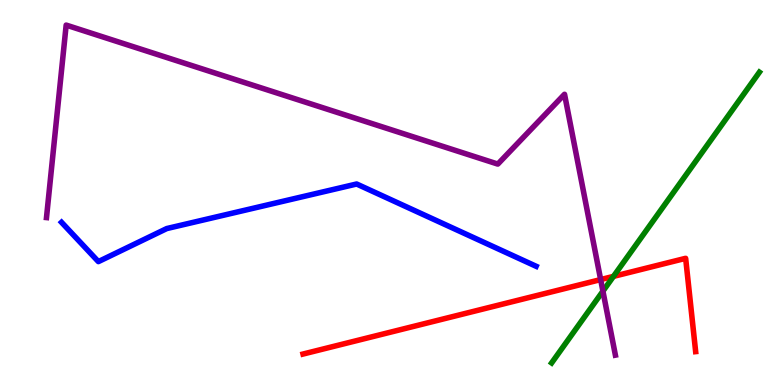[{'lines': ['blue', 'red'], 'intersections': []}, {'lines': ['green', 'red'], 'intersections': [{'x': 7.92, 'y': 2.82}]}, {'lines': ['purple', 'red'], 'intersections': [{'x': 7.75, 'y': 2.74}]}, {'lines': ['blue', 'green'], 'intersections': []}, {'lines': ['blue', 'purple'], 'intersections': []}, {'lines': ['green', 'purple'], 'intersections': [{'x': 7.78, 'y': 2.44}]}]